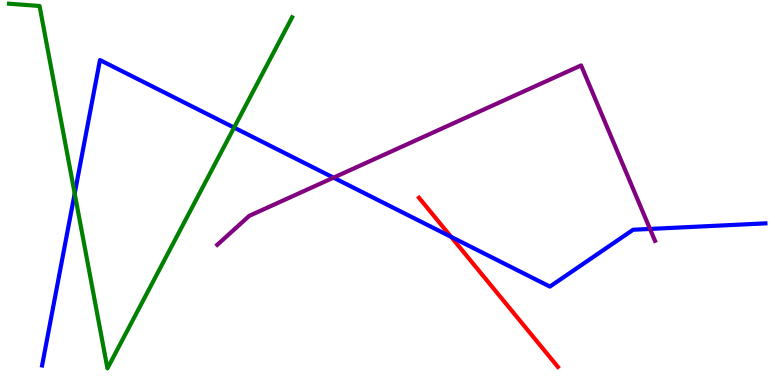[{'lines': ['blue', 'red'], 'intersections': [{'x': 5.82, 'y': 3.85}]}, {'lines': ['green', 'red'], 'intersections': []}, {'lines': ['purple', 'red'], 'intersections': []}, {'lines': ['blue', 'green'], 'intersections': [{'x': 0.964, 'y': 4.97}, {'x': 3.02, 'y': 6.69}]}, {'lines': ['blue', 'purple'], 'intersections': [{'x': 4.3, 'y': 5.39}, {'x': 8.39, 'y': 4.05}]}, {'lines': ['green', 'purple'], 'intersections': []}]